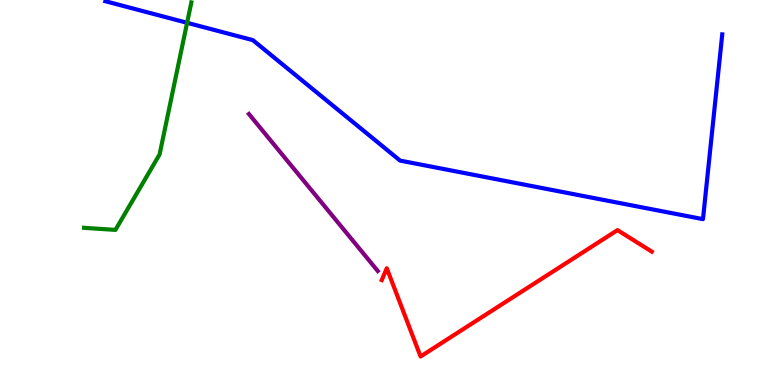[{'lines': ['blue', 'red'], 'intersections': []}, {'lines': ['green', 'red'], 'intersections': []}, {'lines': ['purple', 'red'], 'intersections': []}, {'lines': ['blue', 'green'], 'intersections': [{'x': 2.41, 'y': 9.41}]}, {'lines': ['blue', 'purple'], 'intersections': []}, {'lines': ['green', 'purple'], 'intersections': []}]